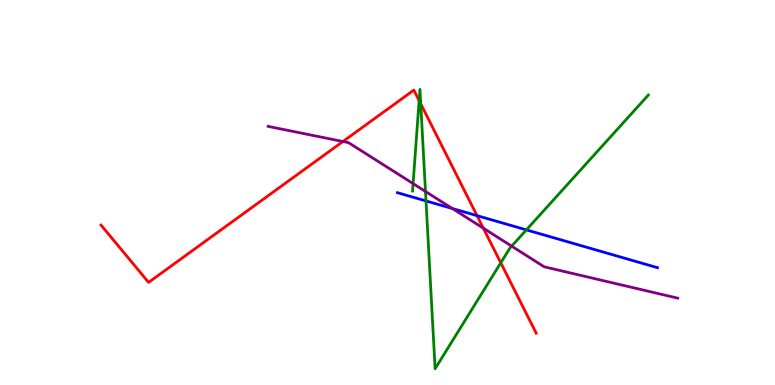[{'lines': ['blue', 'red'], 'intersections': [{'x': 6.16, 'y': 4.4}]}, {'lines': ['green', 'red'], 'intersections': [{'x': 5.41, 'y': 7.39}, {'x': 5.43, 'y': 7.3}, {'x': 6.46, 'y': 3.17}]}, {'lines': ['purple', 'red'], 'intersections': [{'x': 4.43, 'y': 6.32}, {'x': 6.24, 'y': 4.07}]}, {'lines': ['blue', 'green'], 'intersections': [{'x': 5.5, 'y': 4.78}, {'x': 6.79, 'y': 4.03}]}, {'lines': ['blue', 'purple'], 'intersections': [{'x': 5.84, 'y': 4.58}]}, {'lines': ['green', 'purple'], 'intersections': [{'x': 5.33, 'y': 5.23}, {'x': 5.49, 'y': 5.03}, {'x': 6.6, 'y': 3.61}]}]